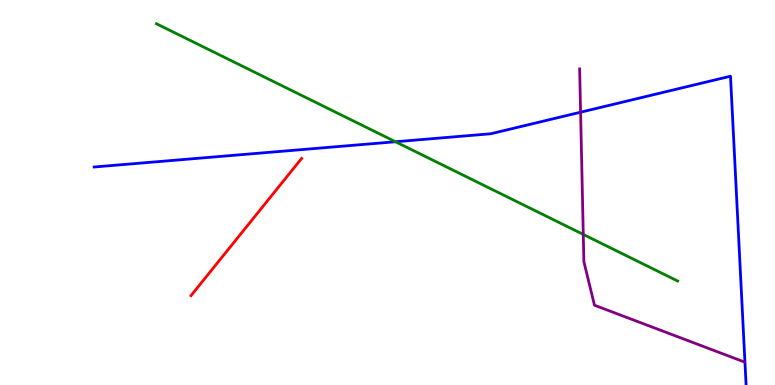[{'lines': ['blue', 'red'], 'intersections': []}, {'lines': ['green', 'red'], 'intersections': []}, {'lines': ['purple', 'red'], 'intersections': []}, {'lines': ['blue', 'green'], 'intersections': [{'x': 5.1, 'y': 6.32}]}, {'lines': ['blue', 'purple'], 'intersections': [{'x': 7.49, 'y': 7.09}]}, {'lines': ['green', 'purple'], 'intersections': [{'x': 7.53, 'y': 3.91}]}]